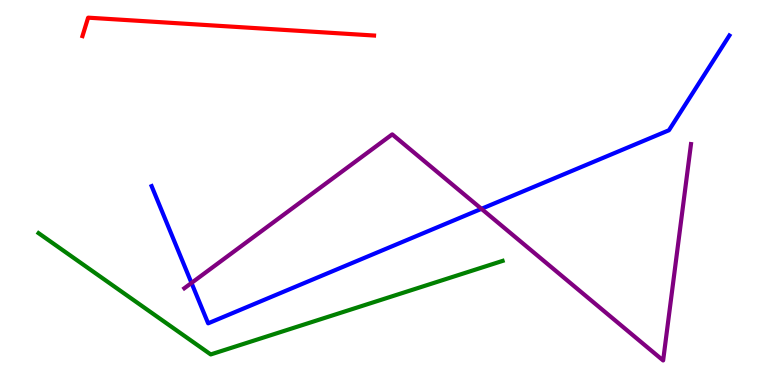[{'lines': ['blue', 'red'], 'intersections': []}, {'lines': ['green', 'red'], 'intersections': []}, {'lines': ['purple', 'red'], 'intersections': []}, {'lines': ['blue', 'green'], 'intersections': []}, {'lines': ['blue', 'purple'], 'intersections': [{'x': 2.47, 'y': 2.65}, {'x': 6.21, 'y': 4.58}]}, {'lines': ['green', 'purple'], 'intersections': []}]